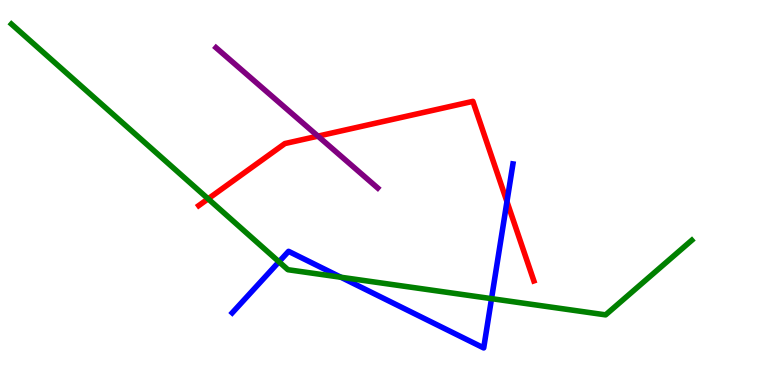[{'lines': ['blue', 'red'], 'intersections': [{'x': 6.54, 'y': 4.76}]}, {'lines': ['green', 'red'], 'intersections': [{'x': 2.69, 'y': 4.84}]}, {'lines': ['purple', 'red'], 'intersections': [{'x': 4.1, 'y': 6.46}]}, {'lines': ['blue', 'green'], 'intersections': [{'x': 3.6, 'y': 3.2}, {'x': 4.4, 'y': 2.8}, {'x': 6.34, 'y': 2.24}]}, {'lines': ['blue', 'purple'], 'intersections': []}, {'lines': ['green', 'purple'], 'intersections': []}]